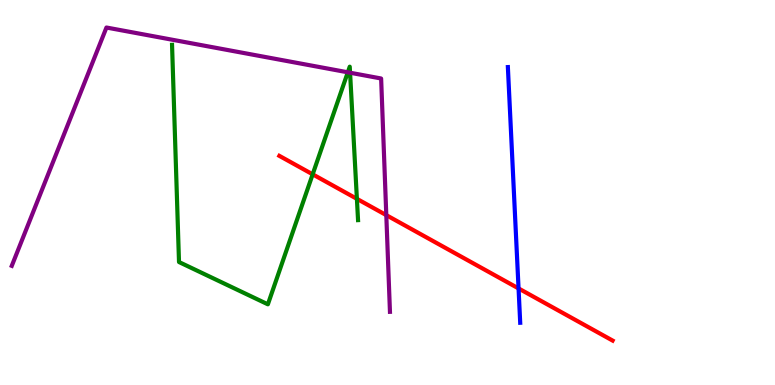[{'lines': ['blue', 'red'], 'intersections': [{'x': 6.69, 'y': 2.51}]}, {'lines': ['green', 'red'], 'intersections': [{'x': 4.03, 'y': 5.47}, {'x': 4.61, 'y': 4.84}]}, {'lines': ['purple', 'red'], 'intersections': [{'x': 4.98, 'y': 4.41}]}, {'lines': ['blue', 'green'], 'intersections': []}, {'lines': ['blue', 'purple'], 'intersections': []}, {'lines': ['green', 'purple'], 'intersections': [{'x': 4.49, 'y': 8.12}, {'x': 4.52, 'y': 8.11}]}]